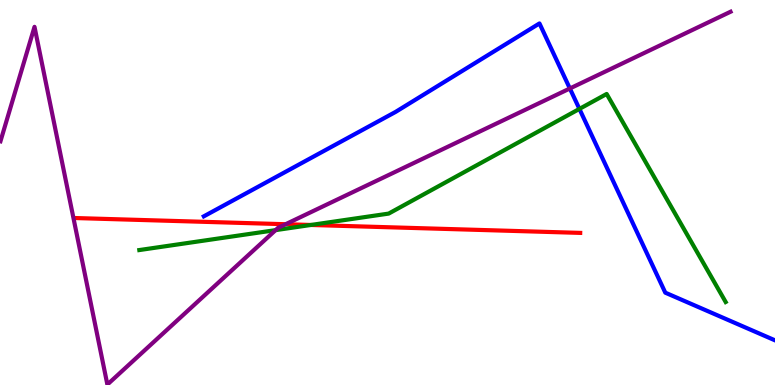[{'lines': ['blue', 'red'], 'intersections': []}, {'lines': ['green', 'red'], 'intersections': [{'x': 4.01, 'y': 4.16}]}, {'lines': ['purple', 'red'], 'intersections': [{'x': 3.69, 'y': 4.18}]}, {'lines': ['blue', 'green'], 'intersections': [{'x': 7.48, 'y': 7.17}]}, {'lines': ['blue', 'purple'], 'intersections': [{'x': 7.35, 'y': 7.7}]}, {'lines': ['green', 'purple'], 'intersections': [{'x': 3.56, 'y': 4.02}]}]